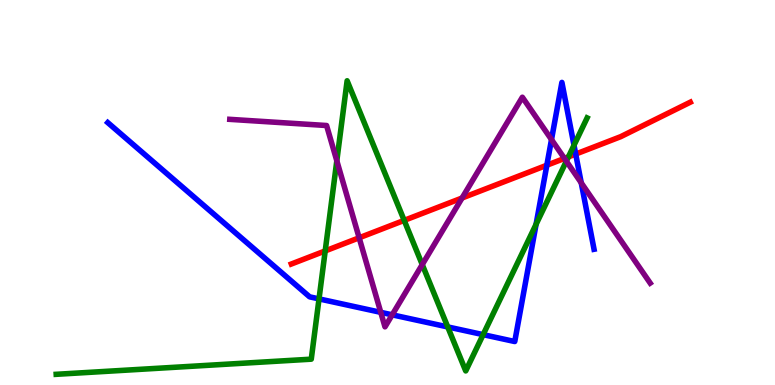[{'lines': ['blue', 'red'], 'intersections': [{'x': 7.06, 'y': 5.71}, {'x': 7.43, 'y': 6.0}]}, {'lines': ['green', 'red'], 'intersections': [{'x': 4.2, 'y': 3.48}, {'x': 5.22, 'y': 4.28}, {'x': 7.33, 'y': 5.93}]}, {'lines': ['purple', 'red'], 'intersections': [{'x': 4.63, 'y': 3.82}, {'x': 5.96, 'y': 4.86}, {'x': 7.28, 'y': 5.89}]}, {'lines': ['blue', 'green'], 'intersections': [{'x': 4.12, 'y': 2.24}, {'x': 5.78, 'y': 1.51}, {'x': 6.23, 'y': 1.31}, {'x': 6.92, 'y': 4.18}, {'x': 7.41, 'y': 6.23}]}, {'lines': ['blue', 'purple'], 'intersections': [{'x': 4.91, 'y': 1.89}, {'x': 5.06, 'y': 1.82}, {'x': 7.12, 'y': 6.37}, {'x': 7.5, 'y': 5.25}]}, {'lines': ['green', 'purple'], 'intersections': [{'x': 4.35, 'y': 5.82}, {'x': 5.45, 'y': 3.13}, {'x': 7.31, 'y': 5.81}]}]